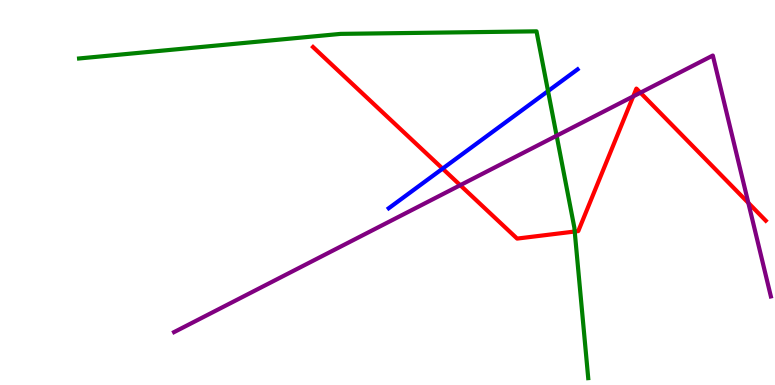[{'lines': ['blue', 'red'], 'intersections': [{'x': 5.71, 'y': 5.62}]}, {'lines': ['green', 'red'], 'intersections': [{'x': 7.42, 'y': 3.99}]}, {'lines': ['purple', 'red'], 'intersections': [{'x': 5.94, 'y': 5.19}, {'x': 8.17, 'y': 7.5}, {'x': 8.26, 'y': 7.59}, {'x': 9.66, 'y': 4.73}]}, {'lines': ['blue', 'green'], 'intersections': [{'x': 7.07, 'y': 7.63}]}, {'lines': ['blue', 'purple'], 'intersections': []}, {'lines': ['green', 'purple'], 'intersections': [{'x': 7.18, 'y': 6.48}]}]